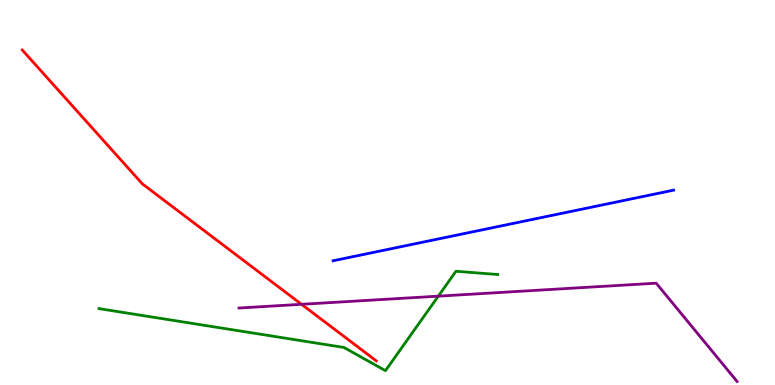[{'lines': ['blue', 'red'], 'intersections': []}, {'lines': ['green', 'red'], 'intersections': []}, {'lines': ['purple', 'red'], 'intersections': [{'x': 3.89, 'y': 2.1}]}, {'lines': ['blue', 'green'], 'intersections': []}, {'lines': ['blue', 'purple'], 'intersections': []}, {'lines': ['green', 'purple'], 'intersections': [{'x': 5.66, 'y': 2.31}]}]